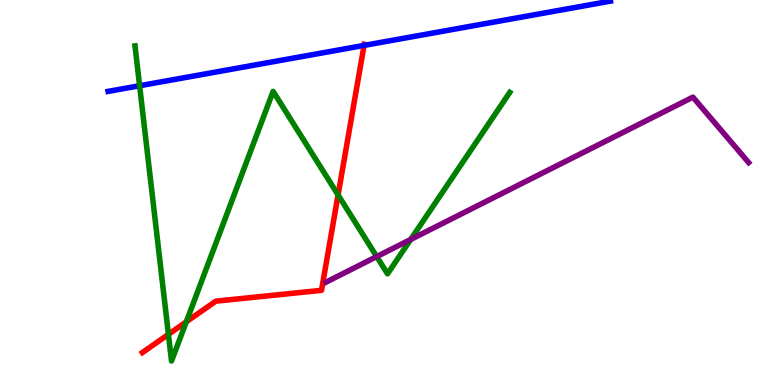[{'lines': ['blue', 'red'], 'intersections': [{'x': 4.7, 'y': 8.82}]}, {'lines': ['green', 'red'], 'intersections': [{'x': 2.17, 'y': 1.32}, {'x': 2.4, 'y': 1.64}, {'x': 4.36, 'y': 4.94}]}, {'lines': ['purple', 'red'], 'intersections': []}, {'lines': ['blue', 'green'], 'intersections': [{'x': 1.8, 'y': 7.77}]}, {'lines': ['blue', 'purple'], 'intersections': []}, {'lines': ['green', 'purple'], 'intersections': [{'x': 4.86, 'y': 3.34}, {'x': 5.3, 'y': 3.78}]}]